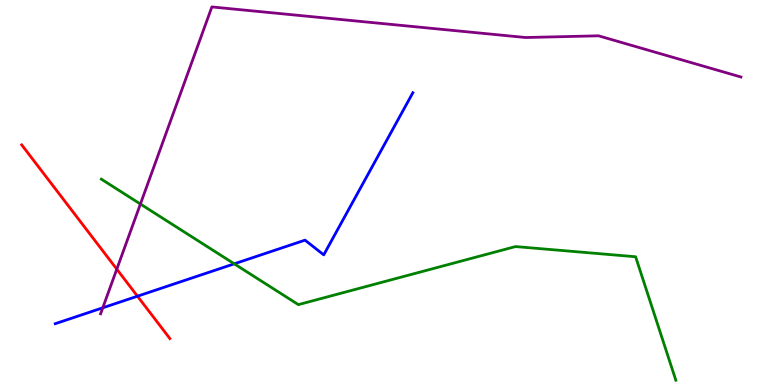[{'lines': ['blue', 'red'], 'intersections': [{'x': 1.77, 'y': 2.31}]}, {'lines': ['green', 'red'], 'intersections': []}, {'lines': ['purple', 'red'], 'intersections': [{'x': 1.51, 'y': 3.01}]}, {'lines': ['blue', 'green'], 'intersections': [{'x': 3.02, 'y': 3.15}]}, {'lines': ['blue', 'purple'], 'intersections': [{'x': 1.33, 'y': 2.01}]}, {'lines': ['green', 'purple'], 'intersections': [{'x': 1.81, 'y': 4.7}]}]